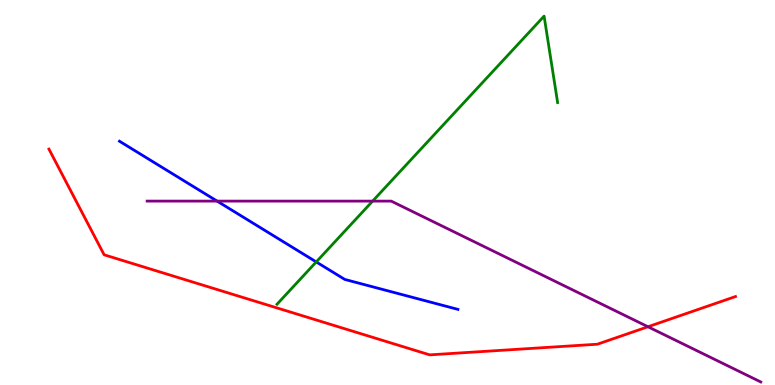[{'lines': ['blue', 'red'], 'intersections': []}, {'lines': ['green', 'red'], 'intersections': []}, {'lines': ['purple', 'red'], 'intersections': [{'x': 8.36, 'y': 1.51}]}, {'lines': ['blue', 'green'], 'intersections': [{'x': 4.08, 'y': 3.2}]}, {'lines': ['blue', 'purple'], 'intersections': [{'x': 2.8, 'y': 4.78}]}, {'lines': ['green', 'purple'], 'intersections': [{'x': 4.81, 'y': 4.78}]}]